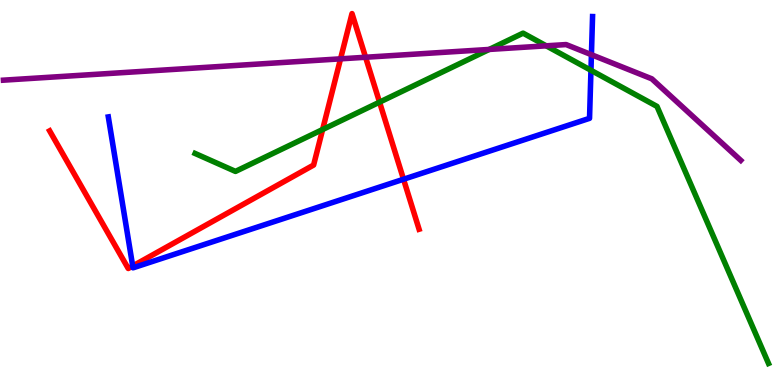[{'lines': ['blue', 'red'], 'intersections': [{'x': 1.71, 'y': 3.09}, {'x': 5.21, 'y': 5.34}]}, {'lines': ['green', 'red'], 'intersections': [{'x': 4.16, 'y': 6.64}, {'x': 4.9, 'y': 7.35}]}, {'lines': ['purple', 'red'], 'intersections': [{'x': 4.39, 'y': 8.47}, {'x': 4.72, 'y': 8.51}]}, {'lines': ['blue', 'green'], 'intersections': [{'x': 7.63, 'y': 8.17}]}, {'lines': ['blue', 'purple'], 'intersections': [{'x': 7.63, 'y': 8.58}]}, {'lines': ['green', 'purple'], 'intersections': [{'x': 6.31, 'y': 8.72}, {'x': 7.05, 'y': 8.81}]}]